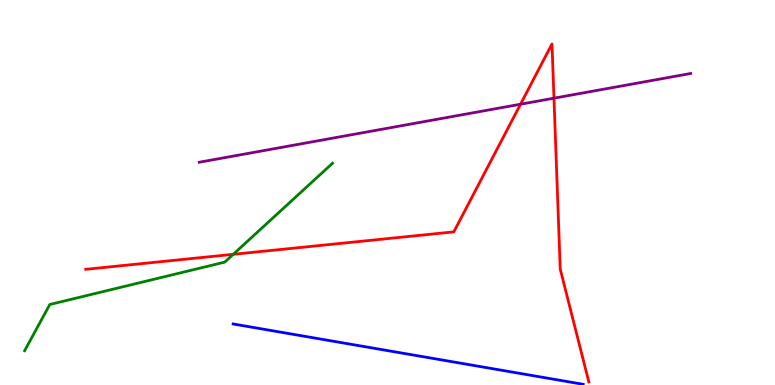[{'lines': ['blue', 'red'], 'intersections': []}, {'lines': ['green', 'red'], 'intersections': [{'x': 3.01, 'y': 3.39}]}, {'lines': ['purple', 'red'], 'intersections': [{'x': 6.72, 'y': 7.29}, {'x': 7.15, 'y': 7.45}]}, {'lines': ['blue', 'green'], 'intersections': []}, {'lines': ['blue', 'purple'], 'intersections': []}, {'lines': ['green', 'purple'], 'intersections': []}]